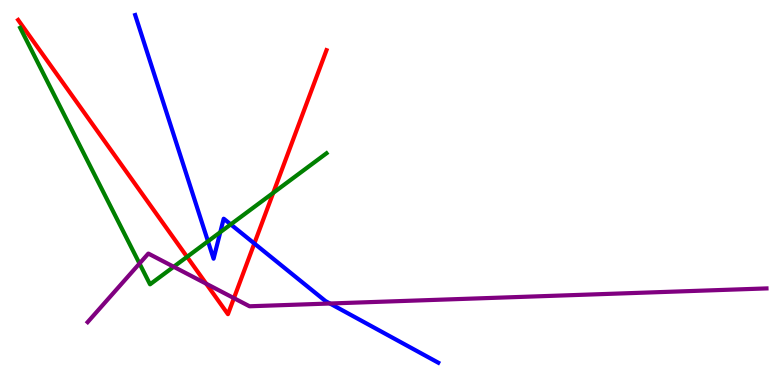[{'lines': ['blue', 'red'], 'intersections': [{'x': 3.28, 'y': 3.68}]}, {'lines': ['green', 'red'], 'intersections': [{'x': 2.41, 'y': 3.33}, {'x': 3.53, 'y': 4.99}]}, {'lines': ['purple', 'red'], 'intersections': [{'x': 2.66, 'y': 2.63}, {'x': 3.02, 'y': 2.26}]}, {'lines': ['blue', 'green'], 'intersections': [{'x': 2.68, 'y': 3.73}, {'x': 2.84, 'y': 3.97}, {'x': 2.98, 'y': 4.17}]}, {'lines': ['blue', 'purple'], 'intersections': [{'x': 4.26, 'y': 2.12}]}, {'lines': ['green', 'purple'], 'intersections': [{'x': 1.8, 'y': 3.16}, {'x': 2.24, 'y': 3.07}]}]